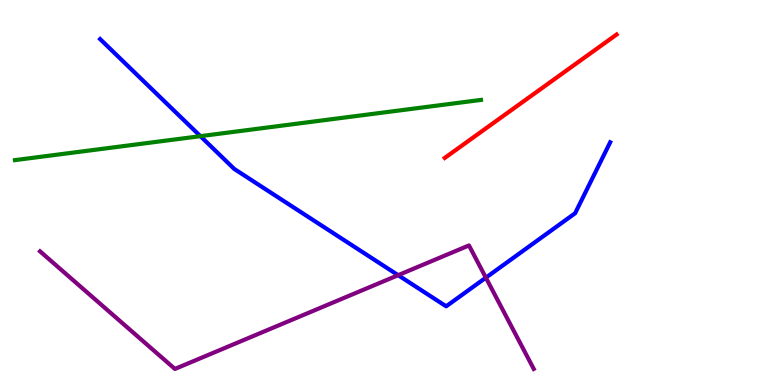[{'lines': ['blue', 'red'], 'intersections': []}, {'lines': ['green', 'red'], 'intersections': []}, {'lines': ['purple', 'red'], 'intersections': []}, {'lines': ['blue', 'green'], 'intersections': [{'x': 2.59, 'y': 6.46}]}, {'lines': ['blue', 'purple'], 'intersections': [{'x': 5.14, 'y': 2.85}, {'x': 6.27, 'y': 2.79}]}, {'lines': ['green', 'purple'], 'intersections': []}]